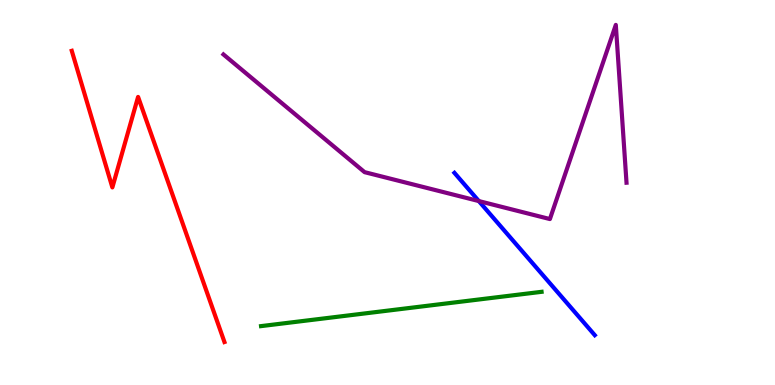[{'lines': ['blue', 'red'], 'intersections': []}, {'lines': ['green', 'red'], 'intersections': []}, {'lines': ['purple', 'red'], 'intersections': []}, {'lines': ['blue', 'green'], 'intersections': []}, {'lines': ['blue', 'purple'], 'intersections': [{'x': 6.18, 'y': 4.78}]}, {'lines': ['green', 'purple'], 'intersections': []}]